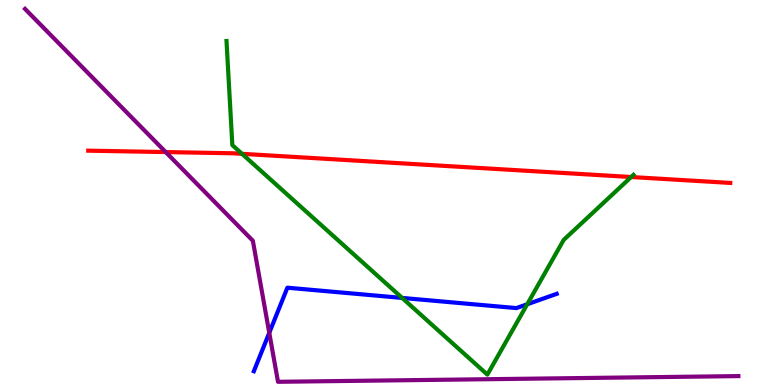[{'lines': ['blue', 'red'], 'intersections': []}, {'lines': ['green', 'red'], 'intersections': [{'x': 3.12, 'y': 6.0}, {'x': 8.14, 'y': 5.4}]}, {'lines': ['purple', 'red'], 'intersections': [{'x': 2.14, 'y': 6.05}]}, {'lines': ['blue', 'green'], 'intersections': [{'x': 5.19, 'y': 2.26}, {'x': 6.8, 'y': 2.1}]}, {'lines': ['blue', 'purple'], 'intersections': [{'x': 3.47, 'y': 1.36}]}, {'lines': ['green', 'purple'], 'intersections': []}]